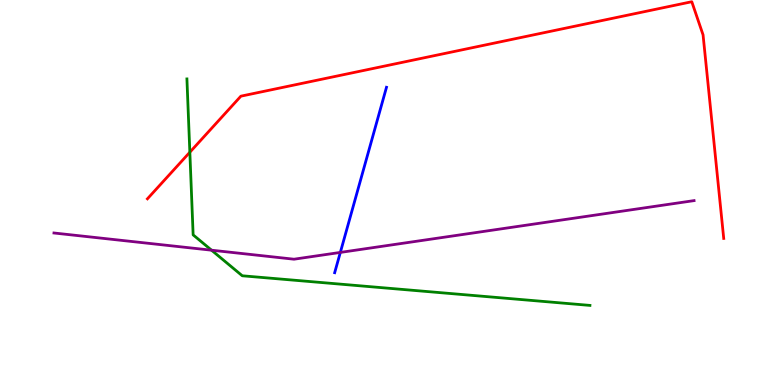[{'lines': ['blue', 'red'], 'intersections': []}, {'lines': ['green', 'red'], 'intersections': [{'x': 2.45, 'y': 6.05}]}, {'lines': ['purple', 'red'], 'intersections': []}, {'lines': ['blue', 'green'], 'intersections': []}, {'lines': ['blue', 'purple'], 'intersections': [{'x': 4.39, 'y': 3.44}]}, {'lines': ['green', 'purple'], 'intersections': [{'x': 2.73, 'y': 3.5}]}]